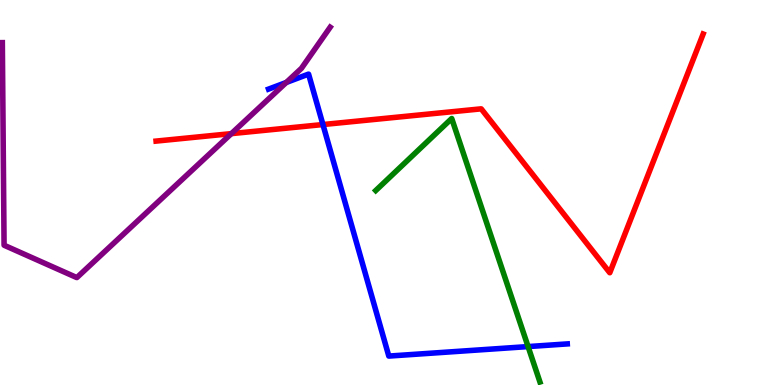[{'lines': ['blue', 'red'], 'intersections': [{'x': 4.17, 'y': 6.77}]}, {'lines': ['green', 'red'], 'intersections': []}, {'lines': ['purple', 'red'], 'intersections': [{'x': 2.99, 'y': 6.53}]}, {'lines': ['blue', 'green'], 'intersections': [{'x': 6.81, 'y': 0.998}]}, {'lines': ['blue', 'purple'], 'intersections': [{'x': 3.69, 'y': 7.86}]}, {'lines': ['green', 'purple'], 'intersections': []}]